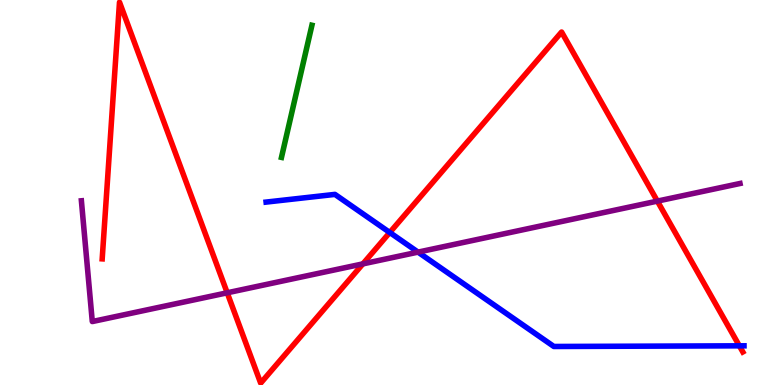[{'lines': ['blue', 'red'], 'intersections': [{'x': 5.03, 'y': 3.96}, {'x': 9.54, 'y': 1.02}]}, {'lines': ['green', 'red'], 'intersections': []}, {'lines': ['purple', 'red'], 'intersections': [{'x': 2.93, 'y': 2.39}, {'x': 4.68, 'y': 3.15}, {'x': 8.48, 'y': 4.78}]}, {'lines': ['blue', 'green'], 'intersections': []}, {'lines': ['blue', 'purple'], 'intersections': [{'x': 5.39, 'y': 3.45}]}, {'lines': ['green', 'purple'], 'intersections': []}]